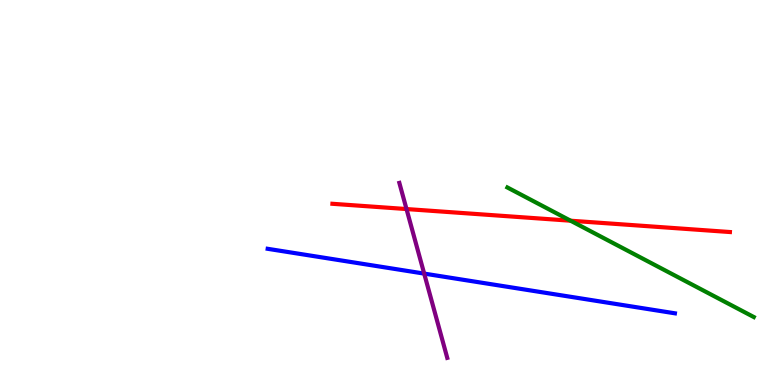[{'lines': ['blue', 'red'], 'intersections': []}, {'lines': ['green', 'red'], 'intersections': [{'x': 7.36, 'y': 4.27}]}, {'lines': ['purple', 'red'], 'intersections': [{'x': 5.25, 'y': 4.57}]}, {'lines': ['blue', 'green'], 'intersections': []}, {'lines': ['blue', 'purple'], 'intersections': [{'x': 5.47, 'y': 2.89}]}, {'lines': ['green', 'purple'], 'intersections': []}]